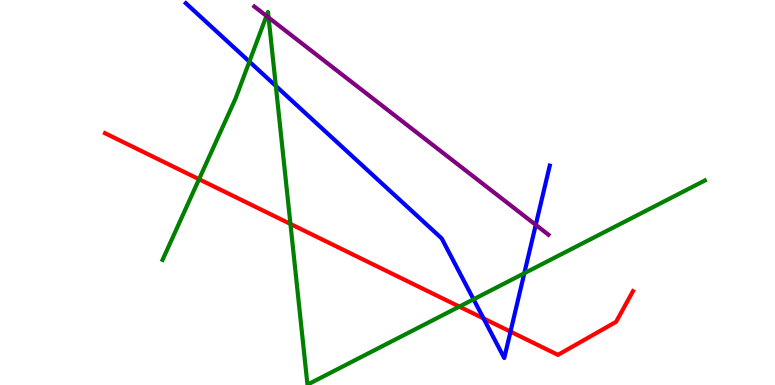[{'lines': ['blue', 'red'], 'intersections': [{'x': 6.24, 'y': 1.73}, {'x': 6.59, 'y': 1.39}]}, {'lines': ['green', 'red'], 'intersections': [{'x': 2.57, 'y': 5.34}, {'x': 3.75, 'y': 4.18}, {'x': 5.93, 'y': 2.04}]}, {'lines': ['purple', 'red'], 'intersections': []}, {'lines': ['blue', 'green'], 'intersections': [{'x': 3.22, 'y': 8.4}, {'x': 3.56, 'y': 7.77}, {'x': 6.11, 'y': 2.23}, {'x': 6.77, 'y': 2.9}]}, {'lines': ['blue', 'purple'], 'intersections': [{'x': 6.91, 'y': 4.16}]}, {'lines': ['green', 'purple'], 'intersections': [{'x': 3.44, 'y': 9.59}, {'x': 3.47, 'y': 9.54}]}]